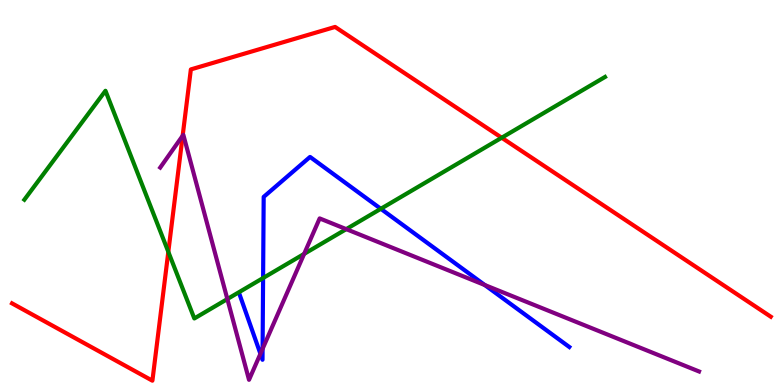[{'lines': ['blue', 'red'], 'intersections': []}, {'lines': ['green', 'red'], 'intersections': [{'x': 2.17, 'y': 3.46}, {'x': 6.47, 'y': 6.42}]}, {'lines': ['purple', 'red'], 'intersections': [{'x': 2.36, 'y': 6.47}]}, {'lines': ['blue', 'green'], 'intersections': [{'x': 3.39, 'y': 2.78}, {'x': 4.91, 'y': 4.58}]}, {'lines': ['blue', 'purple'], 'intersections': [{'x': 3.36, 'y': 0.811}, {'x': 3.39, 'y': 0.94}, {'x': 6.26, 'y': 2.6}]}, {'lines': ['green', 'purple'], 'intersections': [{'x': 2.93, 'y': 2.23}, {'x': 3.92, 'y': 3.41}, {'x': 4.47, 'y': 4.05}]}]